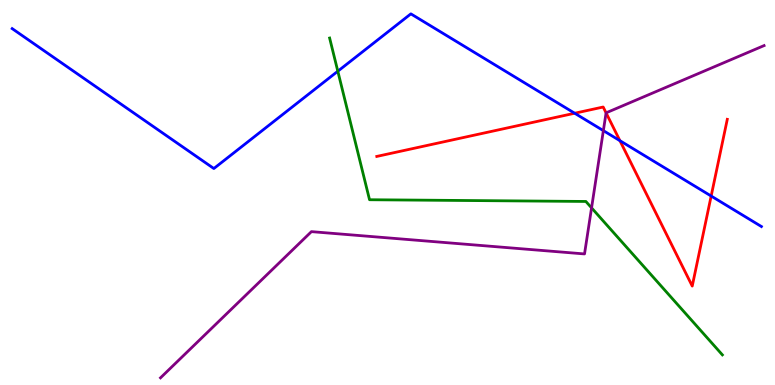[{'lines': ['blue', 'red'], 'intersections': [{'x': 7.42, 'y': 7.06}, {'x': 8.0, 'y': 6.35}, {'x': 9.18, 'y': 4.91}]}, {'lines': ['green', 'red'], 'intersections': []}, {'lines': ['purple', 'red'], 'intersections': [{'x': 7.82, 'y': 7.07}]}, {'lines': ['blue', 'green'], 'intersections': [{'x': 4.36, 'y': 8.15}]}, {'lines': ['blue', 'purple'], 'intersections': [{'x': 7.79, 'y': 6.61}]}, {'lines': ['green', 'purple'], 'intersections': [{'x': 7.63, 'y': 4.6}]}]